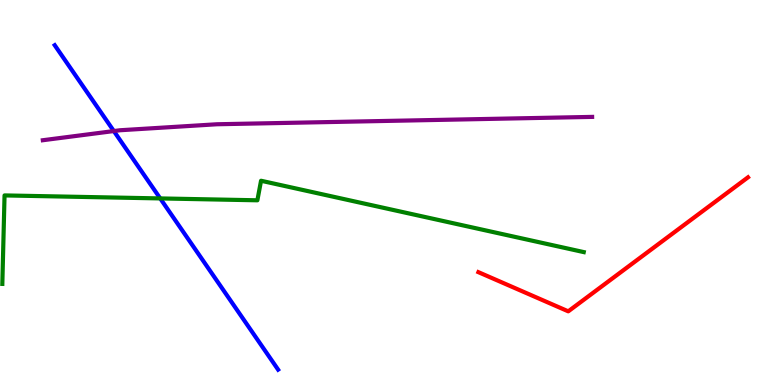[{'lines': ['blue', 'red'], 'intersections': []}, {'lines': ['green', 'red'], 'intersections': []}, {'lines': ['purple', 'red'], 'intersections': []}, {'lines': ['blue', 'green'], 'intersections': [{'x': 2.07, 'y': 4.85}]}, {'lines': ['blue', 'purple'], 'intersections': [{'x': 1.47, 'y': 6.6}]}, {'lines': ['green', 'purple'], 'intersections': []}]